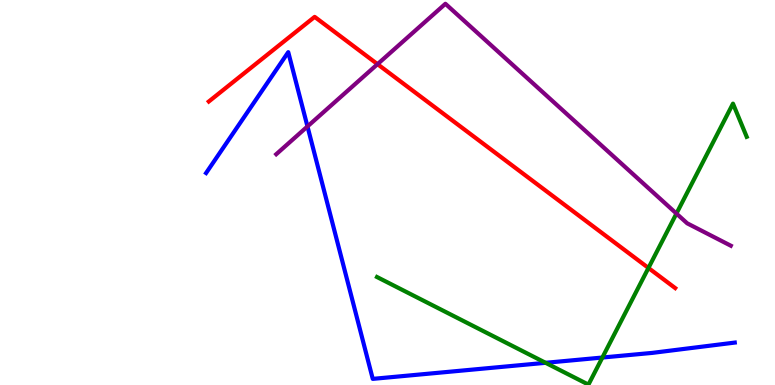[{'lines': ['blue', 'red'], 'intersections': []}, {'lines': ['green', 'red'], 'intersections': [{'x': 8.37, 'y': 3.04}]}, {'lines': ['purple', 'red'], 'intersections': [{'x': 4.87, 'y': 8.33}]}, {'lines': ['blue', 'green'], 'intersections': [{'x': 7.04, 'y': 0.576}, {'x': 7.77, 'y': 0.714}]}, {'lines': ['blue', 'purple'], 'intersections': [{'x': 3.97, 'y': 6.72}]}, {'lines': ['green', 'purple'], 'intersections': [{'x': 8.73, 'y': 4.45}]}]